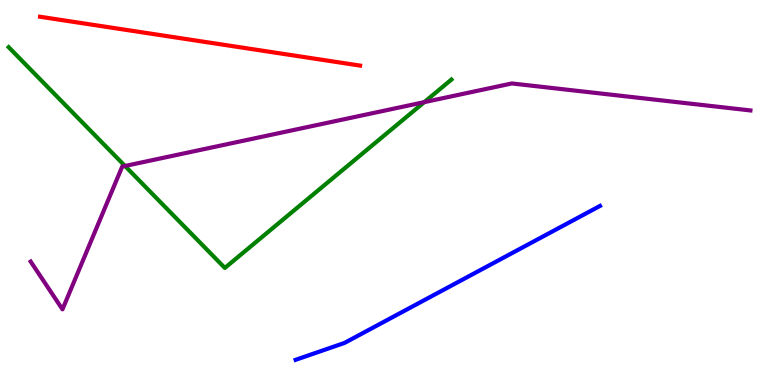[{'lines': ['blue', 'red'], 'intersections': []}, {'lines': ['green', 'red'], 'intersections': []}, {'lines': ['purple', 'red'], 'intersections': []}, {'lines': ['blue', 'green'], 'intersections': []}, {'lines': ['blue', 'purple'], 'intersections': []}, {'lines': ['green', 'purple'], 'intersections': [{'x': 1.61, 'y': 5.69}, {'x': 5.47, 'y': 7.35}]}]